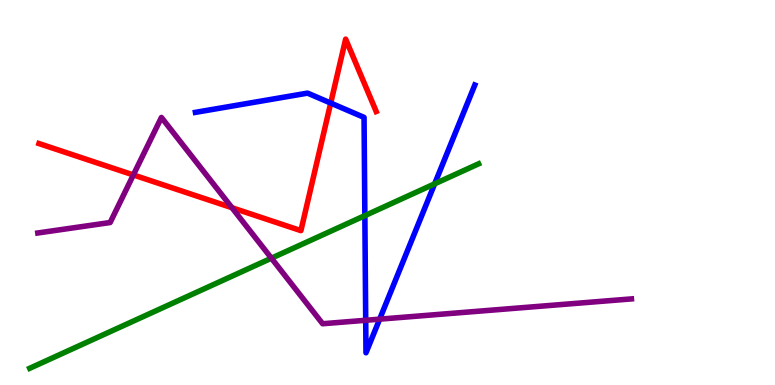[{'lines': ['blue', 'red'], 'intersections': [{'x': 4.27, 'y': 7.32}]}, {'lines': ['green', 'red'], 'intersections': []}, {'lines': ['purple', 'red'], 'intersections': [{'x': 1.72, 'y': 5.46}, {'x': 2.99, 'y': 4.6}]}, {'lines': ['blue', 'green'], 'intersections': [{'x': 4.71, 'y': 4.4}, {'x': 5.61, 'y': 5.23}]}, {'lines': ['blue', 'purple'], 'intersections': [{'x': 4.72, 'y': 1.68}, {'x': 4.9, 'y': 1.71}]}, {'lines': ['green', 'purple'], 'intersections': [{'x': 3.5, 'y': 3.29}]}]